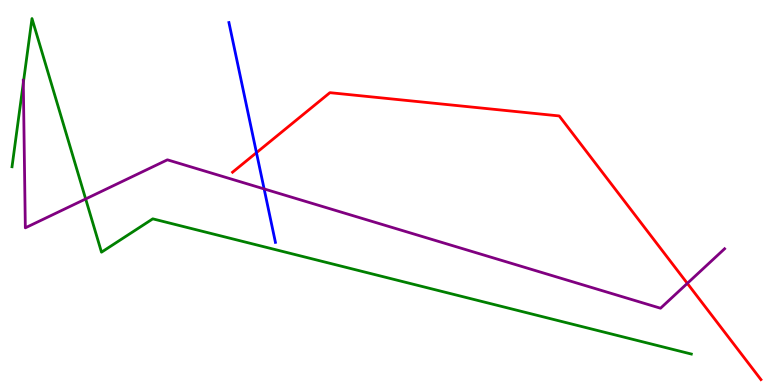[{'lines': ['blue', 'red'], 'intersections': [{'x': 3.31, 'y': 6.03}]}, {'lines': ['green', 'red'], 'intersections': []}, {'lines': ['purple', 'red'], 'intersections': [{'x': 8.87, 'y': 2.64}]}, {'lines': ['blue', 'green'], 'intersections': []}, {'lines': ['blue', 'purple'], 'intersections': [{'x': 3.41, 'y': 5.09}]}, {'lines': ['green', 'purple'], 'intersections': [{'x': 0.301, 'y': 7.85}, {'x': 1.11, 'y': 4.83}]}]